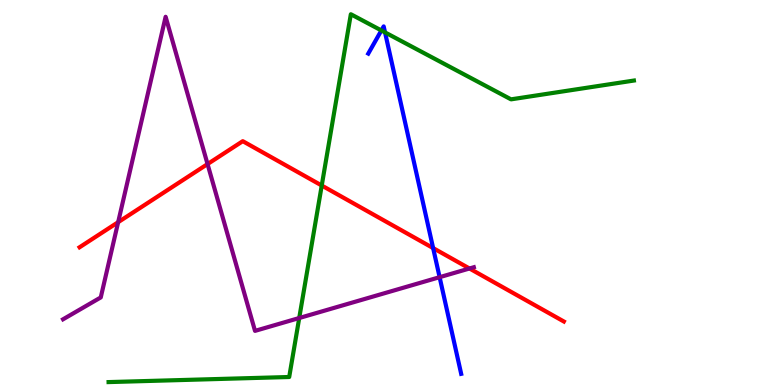[{'lines': ['blue', 'red'], 'intersections': [{'x': 5.59, 'y': 3.56}]}, {'lines': ['green', 'red'], 'intersections': [{'x': 4.15, 'y': 5.18}]}, {'lines': ['purple', 'red'], 'intersections': [{'x': 1.52, 'y': 4.23}, {'x': 2.68, 'y': 5.74}, {'x': 6.06, 'y': 3.03}]}, {'lines': ['blue', 'green'], 'intersections': [{'x': 4.92, 'y': 9.21}, {'x': 4.97, 'y': 9.16}]}, {'lines': ['blue', 'purple'], 'intersections': [{'x': 5.67, 'y': 2.8}]}, {'lines': ['green', 'purple'], 'intersections': [{'x': 3.86, 'y': 1.74}]}]